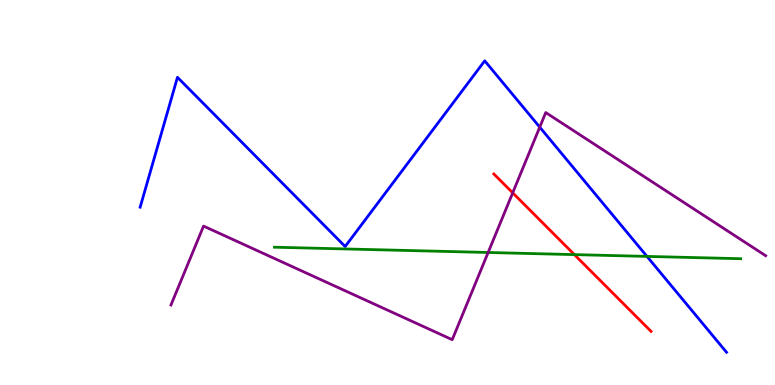[{'lines': ['blue', 'red'], 'intersections': []}, {'lines': ['green', 'red'], 'intersections': [{'x': 7.41, 'y': 3.39}]}, {'lines': ['purple', 'red'], 'intersections': [{'x': 6.62, 'y': 4.99}]}, {'lines': ['blue', 'green'], 'intersections': [{'x': 8.35, 'y': 3.34}]}, {'lines': ['blue', 'purple'], 'intersections': [{'x': 6.96, 'y': 6.7}]}, {'lines': ['green', 'purple'], 'intersections': [{'x': 6.3, 'y': 3.44}]}]